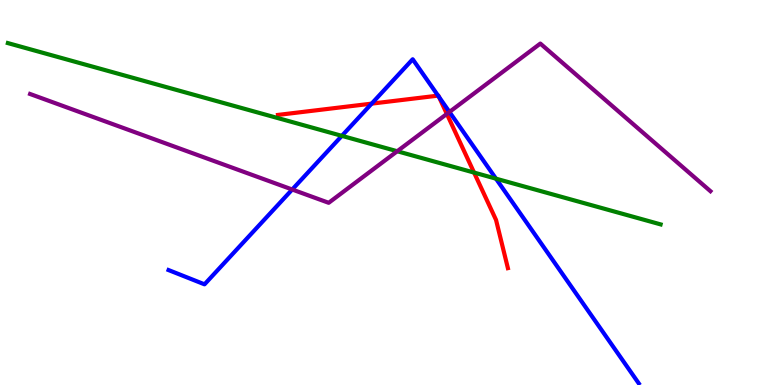[{'lines': ['blue', 'red'], 'intersections': [{'x': 4.8, 'y': 7.31}, {'x': 5.65, 'y': 7.52}, {'x': 5.66, 'y': 7.48}]}, {'lines': ['green', 'red'], 'intersections': [{'x': 6.12, 'y': 5.52}]}, {'lines': ['purple', 'red'], 'intersections': [{'x': 5.77, 'y': 7.04}]}, {'lines': ['blue', 'green'], 'intersections': [{'x': 4.41, 'y': 6.47}, {'x': 6.4, 'y': 5.36}]}, {'lines': ['blue', 'purple'], 'intersections': [{'x': 3.77, 'y': 5.08}, {'x': 5.8, 'y': 7.09}]}, {'lines': ['green', 'purple'], 'intersections': [{'x': 5.13, 'y': 6.07}]}]